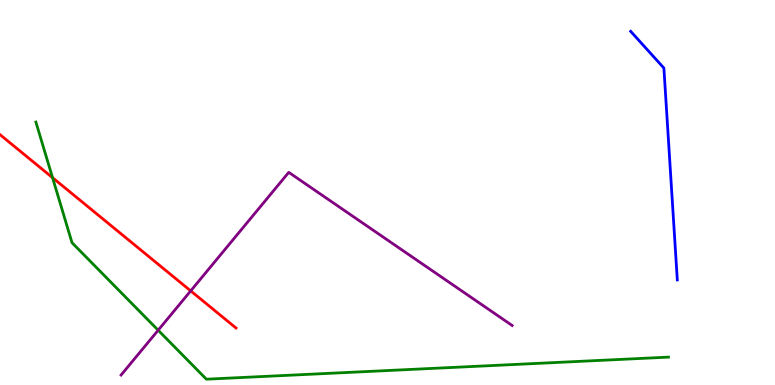[{'lines': ['blue', 'red'], 'intersections': []}, {'lines': ['green', 'red'], 'intersections': [{'x': 0.678, 'y': 5.38}]}, {'lines': ['purple', 'red'], 'intersections': [{'x': 2.46, 'y': 2.44}]}, {'lines': ['blue', 'green'], 'intersections': []}, {'lines': ['blue', 'purple'], 'intersections': []}, {'lines': ['green', 'purple'], 'intersections': [{'x': 2.04, 'y': 1.42}]}]